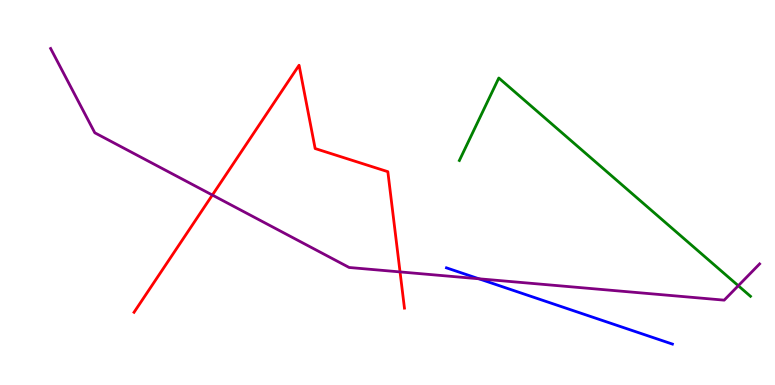[{'lines': ['blue', 'red'], 'intersections': []}, {'lines': ['green', 'red'], 'intersections': []}, {'lines': ['purple', 'red'], 'intersections': [{'x': 2.74, 'y': 4.93}, {'x': 5.16, 'y': 2.94}]}, {'lines': ['blue', 'green'], 'intersections': []}, {'lines': ['blue', 'purple'], 'intersections': [{'x': 6.18, 'y': 2.76}]}, {'lines': ['green', 'purple'], 'intersections': [{'x': 9.53, 'y': 2.58}]}]